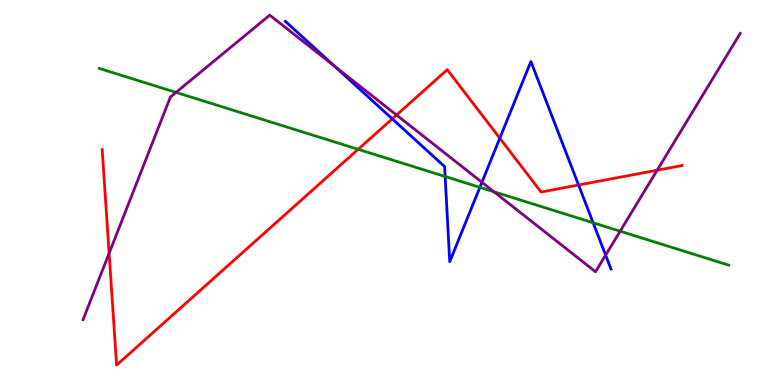[{'lines': ['blue', 'red'], 'intersections': [{'x': 5.06, 'y': 6.91}, {'x': 6.45, 'y': 6.41}, {'x': 7.47, 'y': 5.2}]}, {'lines': ['green', 'red'], 'intersections': [{'x': 4.62, 'y': 6.12}]}, {'lines': ['purple', 'red'], 'intersections': [{'x': 1.41, 'y': 3.42}, {'x': 5.12, 'y': 7.01}, {'x': 8.48, 'y': 5.58}]}, {'lines': ['blue', 'green'], 'intersections': [{'x': 5.74, 'y': 5.42}, {'x': 6.19, 'y': 5.13}, {'x': 7.65, 'y': 4.21}]}, {'lines': ['blue', 'purple'], 'intersections': [{'x': 4.32, 'y': 8.28}, {'x': 6.22, 'y': 5.27}, {'x': 7.81, 'y': 3.37}]}, {'lines': ['green', 'purple'], 'intersections': [{'x': 2.27, 'y': 7.6}, {'x': 6.37, 'y': 5.02}, {'x': 8.0, 'y': 3.99}]}]